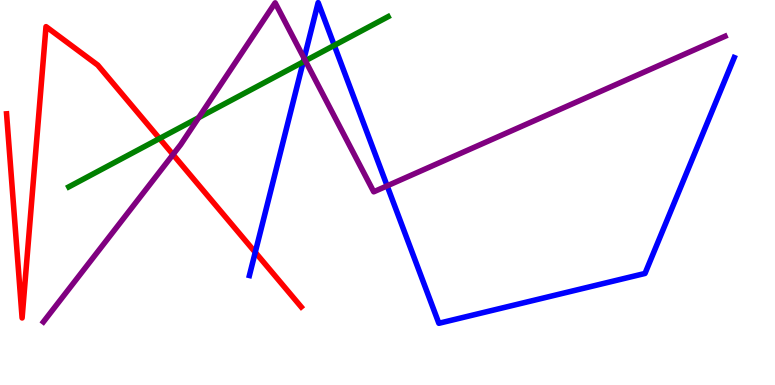[{'lines': ['blue', 'red'], 'intersections': [{'x': 3.29, 'y': 3.45}]}, {'lines': ['green', 'red'], 'intersections': [{'x': 2.06, 'y': 6.4}]}, {'lines': ['purple', 'red'], 'intersections': [{'x': 2.23, 'y': 5.99}]}, {'lines': ['blue', 'green'], 'intersections': [{'x': 3.91, 'y': 8.39}, {'x': 4.31, 'y': 8.82}]}, {'lines': ['blue', 'purple'], 'intersections': [{'x': 3.92, 'y': 8.48}, {'x': 5.0, 'y': 5.17}]}, {'lines': ['green', 'purple'], 'intersections': [{'x': 2.56, 'y': 6.94}, {'x': 3.94, 'y': 8.42}]}]